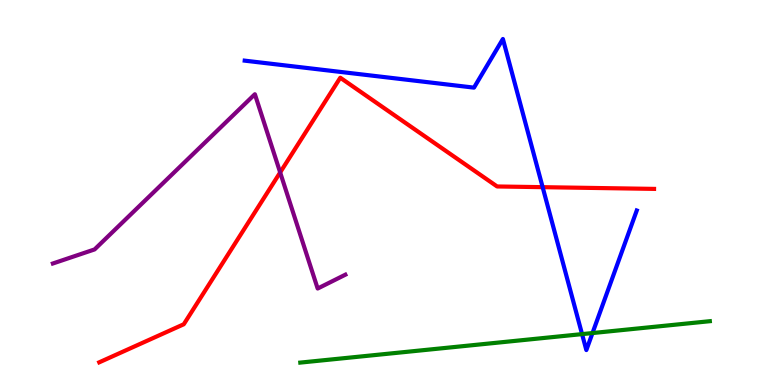[{'lines': ['blue', 'red'], 'intersections': [{'x': 7.0, 'y': 5.14}]}, {'lines': ['green', 'red'], 'intersections': []}, {'lines': ['purple', 'red'], 'intersections': [{'x': 3.61, 'y': 5.52}]}, {'lines': ['blue', 'green'], 'intersections': [{'x': 7.51, 'y': 1.32}, {'x': 7.65, 'y': 1.35}]}, {'lines': ['blue', 'purple'], 'intersections': []}, {'lines': ['green', 'purple'], 'intersections': []}]